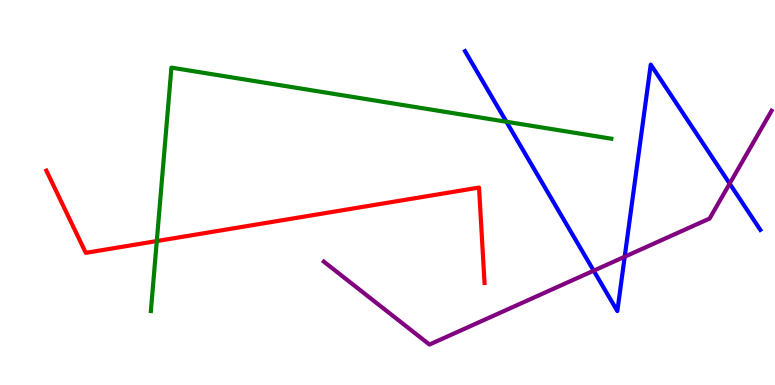[{'lines': ['blue', 'red'], 'intersections': []}, {'lines': ['green', 'red'], 'intersections': [{'x': 2.02, 'y': 3.74}]}, {'lines': ['purple', 'red'], 'intersections': []}, {'lines': ['blue', 'green'], 'intersections': [{'x': 6.53, 'y': 6.84}]}, {'lines': ['blue', 'purple'], 'intersections': [{'x': 7.66, 'y': 2.97}, {'x': 8.06, 'y': 3.33}, {'x': 9.42, 'y': 5.23}]}, {'lines': ['green', 'purple'], 'intersections': []}]